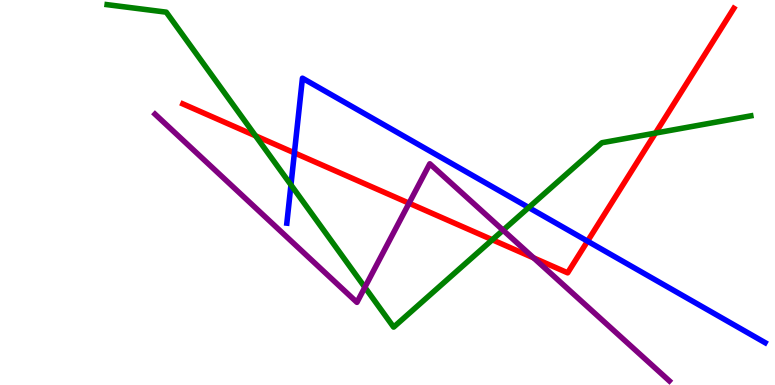[{'lines': ['blue', 'red'], 'intersections': [{'x': 3.8, 'y': 6.03}, {'x': 7.58, 'y': 3.74}]}, {'lines': ['green', 'red'], 'intersections': [{'x': 3.3, 'y': 6.47}, {'x': 6.35, 'y': 3.77}, {'x': 8.46, 'y': 6.54}]}, {'lines': ['purple', 'red'], 'intersections': [{'x': 5.28, 'y': 4.72}, {'x': 6.89, 'y': 3.3}]}, {'lines': ['blue', 'green'], 'intersections': [{'x': 3.75, 'y': 5.2}, {'x': 6.82, 'y': 4.61}]}, {'lines': ['blue', 'purple'], 'intersections': []}, {'lines': ['green', 'purple'], 'intersections': [{'x': 4.71, 'y': 2.54}, {'x': 6.49, 'y': 4.02}]}]